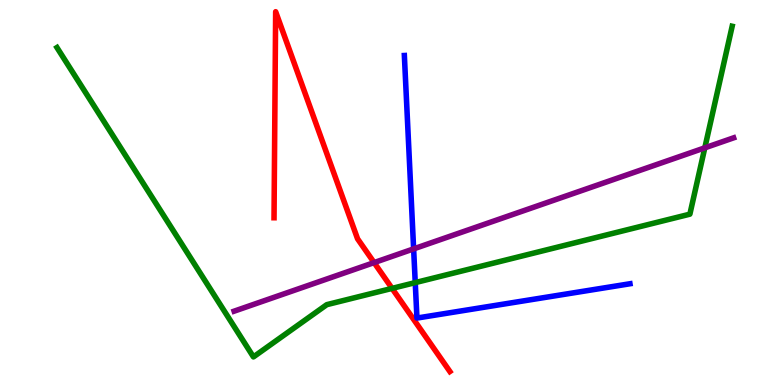[{'lines': ['blue', 'red'], 'intersections': []}, {'lines': ['green', 'red'], 'intersections': [{'x': 5.06, 'y': 2.51}]}, {'lines': ['purple', 'red'], 'intersections': [{'x': 4.83, 'y': 3.18}]}, {'lines': ['blue', 'green'], 'intersections': [{'x': 5.36, 'y': 2.66}]}, {'lines': ['blue', 'purple'], 'intersections': [{'x': 5.34, 'y': 3.54}]}, {'lines': ['green', 'purple'], 'intersections': [{'x': 9.09, 'y': 6.16}]}]